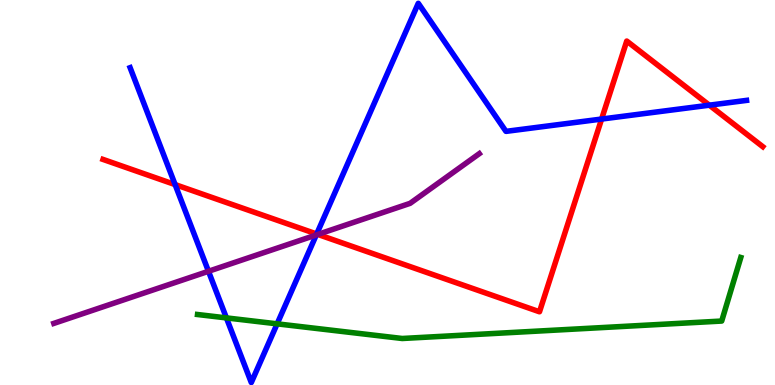[{'lines': ['blue', 'red'], 'intersections': [{'x': 2.26, 'y': 5.21}, {'x': 4.09, 'y': 3.92}, {'x': 7.76, 'y': 6.91}, {'x': 9.15, 'y': 7.27}]}, {'lines': ['green', 'red'], 'intersections': []}, {'lines': ['purple', 'red'], 'intersections': [{'x': 4.1, 'y': 3.91}]}, {'lines': ['blue', 'green'], 'intersections': [{'x': 2.92, 'y': 1.74}, {'x': 3.58, 'y': 1.59}]}, {'lines': ['blue', 'purple'], 'intersections': [{'x': 2.69, 'y': 2.95}, {'x': 4.08, 'y': 3.9}]}, {'lines': ['green', 'purple'], 'intersections': []}]